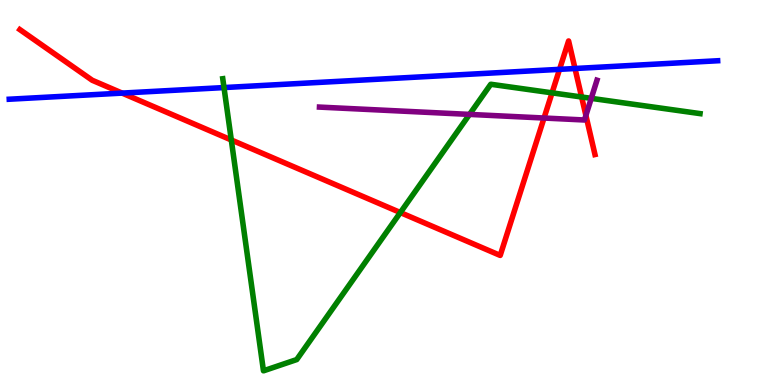[{'lines': ['blue', 'red'], 'intersections': [{'x': 1.58, 'y': 7.58}, {'x': 7.22, 'y': 8.2}, {'x': 7.42, 'y': 8.22}]}, {'lines': ['green', 'red'], 'intersections': [{'x': 2.98, 'y': 6.36}, {'x': 5.17, 'y': 4.48}, {'x': 7.12, 'y': 7.59}, {'x': 7.5, 'y': 7.48}]}, {'lines': ['purple', 'red'], 'intersections': [{'x': 7.02, 'y': 6.93}, {'x': 7.56, 'y': 7.0}]}, {'lines': ['blue', 'green'], 'intersections': [{'x': 2.89, 'y': 7.73}]}, {'lines': ['blue', 'purple'], 'intersections': []}, {'lines': ['green', 'purple'], 'intersections': [{'x': 6.06, 'y': 7.03}, {'x': 7.63, 'y': 7.45}]}]